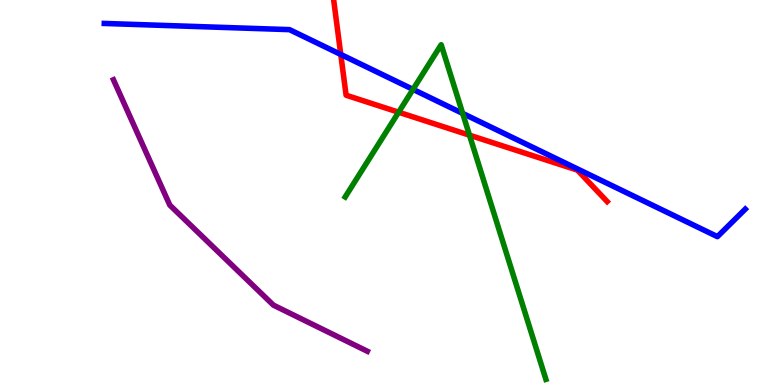[{'lines': ['blue', 'red'], 'intersections': [{'x': 4.4, 'y': 8.59}]}, {'lines': ['green', 'red'], 'intersections': [{'x': 5.14, 'y': 7.09}, {'x': 6.06, 'y': 6.49}]}, {'lines': ['purple', 'red'], 'intersections': []}, {'lines': ['blue', 'green'], 'intersections': [{'x': 5.33, 'y': 7.68}, {'x': 5.97, 'y': 7.05}]}, {'lines': ['blue', 'purple'], 'intersections': []}, {'lines': ['green', 'purple'], 'intersections': []}]